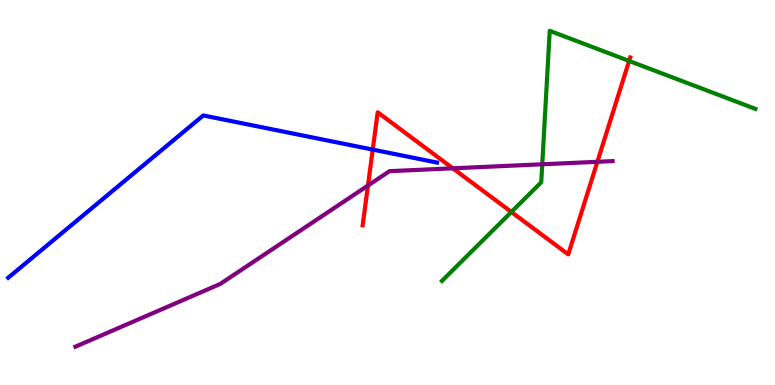[{'lines': ['blue', 'red'], 'intersections': [{'x': 4.81, 'y': 6.11}]}, {'lines': ['green', 'red'], 'intersections': [{'x': 6.6, 'y': 4.49}, {'x': 8.12, 'y': 8.42}]}, {'lines': ['purple', 'red'], 'intersections': [{'x': 4.75, 'y': 5.18}, {'x': 5.84, 'y': 5.63}, {'x': 7.71, 'y': 5.8}]}, {'lines': ['blue', 'green'], 'intersections': []}, {'lines': ['blue', 'purple'], 'intersections': []}, {'lines': ['green', 'purple'], 'intersections': [{'x': 7.0, 'y': 5.73}]}]